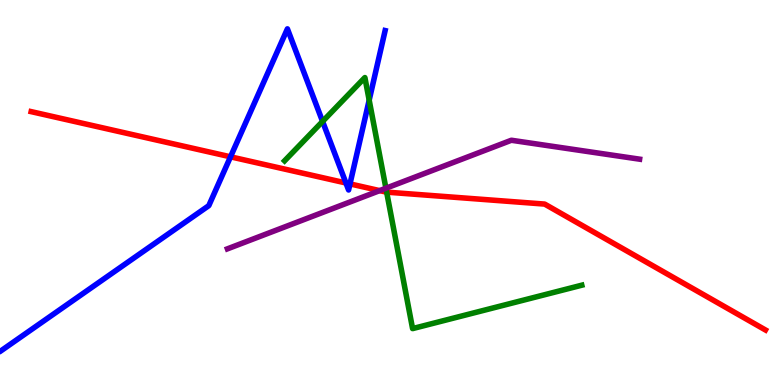[{'lines': ['blue', 'red'], 'intersections': [{'x': 2.97, 'y': 5.93}, {'x': 4.46, 'y': 5.25}, {'x': 4.52, 'y': 5.22}]}, {'lines': ['green', 'red'], 'intersections': [{'x': 4.99, 'y': 5.01}]}, {'lines': ['purple', 'red'], 'intersections': [{'x': 4.9, 'y': 5.05}]}, {'lines': ['blue', 'green'], 'intersections': [{'x': 4.16, 'y': 6.85}, {'x': 4.76, 'y': 7.4}]}, {'lines': ['blue', 'purple'], 'intersections': []}, {'lines': ['green', 'purple'], 'intersections': [{'x': 4.98, 'y': 5.11}]}]